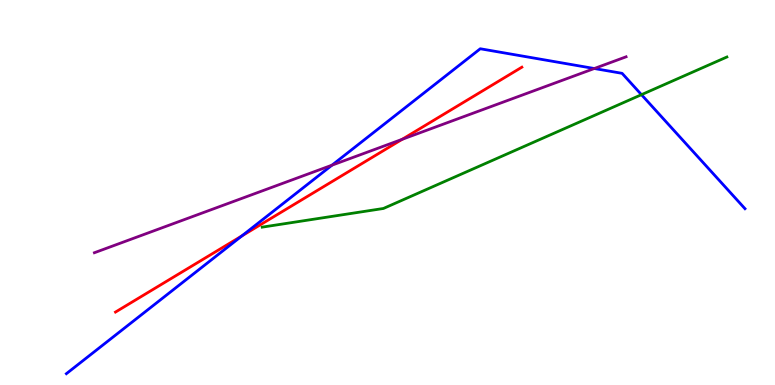[{'lines': ['blue', 'red'], 'intersections': [{'x': 3.12, 'y': 3.87}]}, {'lines': ['green', 'red'], 'intersections': []}, {'lines': ['purple', 'red'], 'intersections': [{'x': 5.19, 'y': 6.38}]}, {'lines': ['blue', 'green'], 'intersections': [{'x': 8.28, 'y': 7.54}]}, {'lines': ['blue', 'purple'], 'intersections': [{'x': 4.28, 'y': 5.71}, {'x': 7.67, 'y': 8.22}]}, {'lines': ['green', 'purple'], 'intersections': []}]